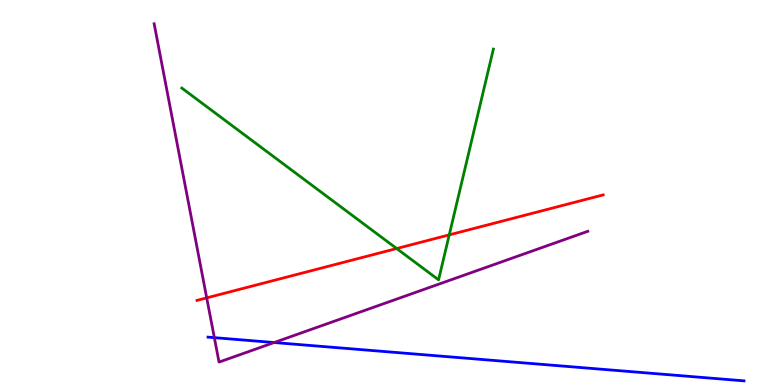[{'lines': ['blue', 'red'], 'intersections': []}, {'lines': ['green', 'red'], 'intersections': [{'x': 5.12, 'y': 3.54}, {'x': 5.8, 'y': 3.9}]}, {'lines': ['purple', 'red'], 'intersections': [{'x': 2.67, 'y': 2.26}]}, {'lines': ['blue', 'green'], 'intersections': []}, {'lines': ['blue', 'purple'], 'intersections': [{'x': 2.77, 'y': 1.23}, {'x': 3.54, 'y': 1.1}]}, {'lines': ['green', 'purple'], 'intersections': []}]